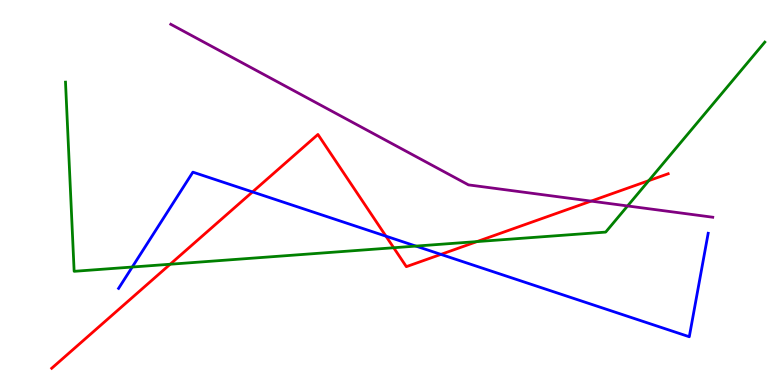[{'lines': ['blue', 'red'], 'intersections': [{'x': 3.26, 'y': 5.02}, {'x': 4.98, 'y': 3.87}, {'x': 5.69, 'y': 3.39}]}, {'lines': ['green', 'red'], 'intersections': [{'x': 2.2, 'y': 3.14}, {'x': 5.08, 'y': 3.57}, {'x': 6.15, 'y': 3.72}, {'x': 8.37, 'y': 5.31}]}, {'lines': ['purple', 'red'], 'intersections': [{'x': 7.63, 'y': 4.78}]}, {'lines': ['blue', 'green'], 'intersections': [{'x': 1.71, 'y': 3.06}, {'x': 5.37, 'y': 3.61}]}, {'lines': ['blue', 'purple'], 'intersections': []}, {'lines': ['green', 'purple'], 'intersections': [{'x': 8.1, 'y': 4.65}]}]